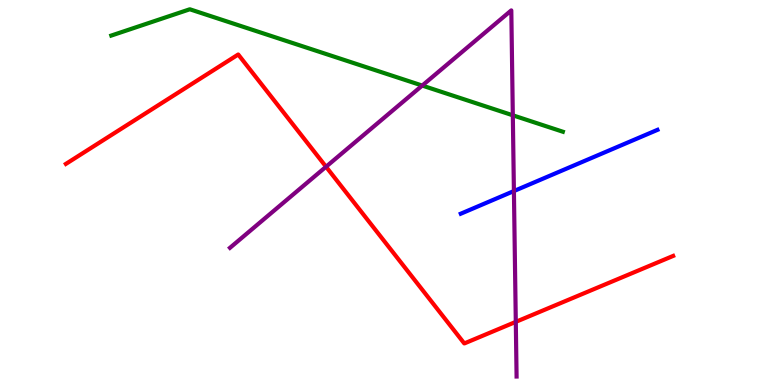[{'lines': ['blue', 'red'], 'intersections': []}, {'lines': ['green', 'red'], 'intersections': []}, {'lines': ['purple', 'red'], 'intersections': [{'x': 4.21, 'y': 5.67}, {'x': 6.66, 'y': 1.64}]}, {'lines': ['blue', 'green'], 'intersections': []}, {'lines': ['blue', 'purple'], 'intersections': [{'x': 6.63, 'y': 5.04}]}, {'lines': ['green', 'purple'], 'intersections': [{'x': 5.45, 'y': 7.78}, {'x': 6.62, 'y': 7.01}]}]